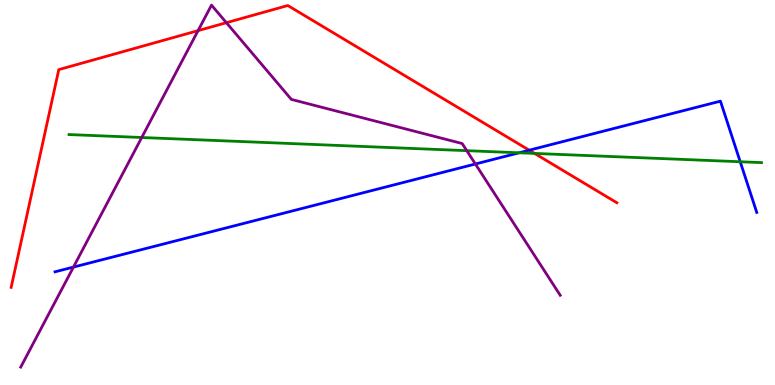[{'lines': ['blue', 'red'], 'intersections': [{'x': 6.83, 'y': 6.1}]}, {'lines': ['green', 'red'], 'intersections': [{'x': 6.9, 'y': 6.02}]}, {'lines': ['purple', 'red'], 'intersections': [{'x': 2.56, 'y': 9.2}, {'x': 2.92, 'y': 9.41}]}, {'lines': ['blue', 'green'], 'intersections': [{'x': 6.7, 'y': 6.03}, {'x': 9.55, 'y': 5.8}]}, {'lines': ['blue', 'purple'], 'intersections': [{'x': 0.948, 'y': 3.06}, {'x': 6.13, 'y': 5.74}]}, {'lines': ['green', 'purple'], 'intersections': [{'x': 1.83, 'y': 6.43}, {'x': 6.02, 'y': 6.09}]}]